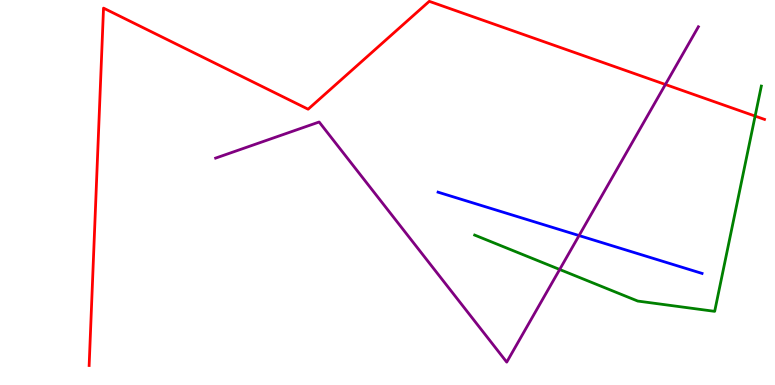[{'lines': ['blue', 'red'], 'intersections': []}, {'lines': ['green', 'red'], 'intersections': [{'x': 9.74, 'y': 6.98}]}, {'lines': ['purple', 'red'], 'intersections': [{'x': 8.59, 'y': 7.81}]}, {'lines': ['blue', 'green'], 'intersections': []}, {'lines': ['blue', 'purple'], 'intersections': [{'x': 7.47, 'y': 3.88}]}, {'lines': ['green', 'purple'], 'intersections': [{'x': 7.22, 'y': 3.0}]}]